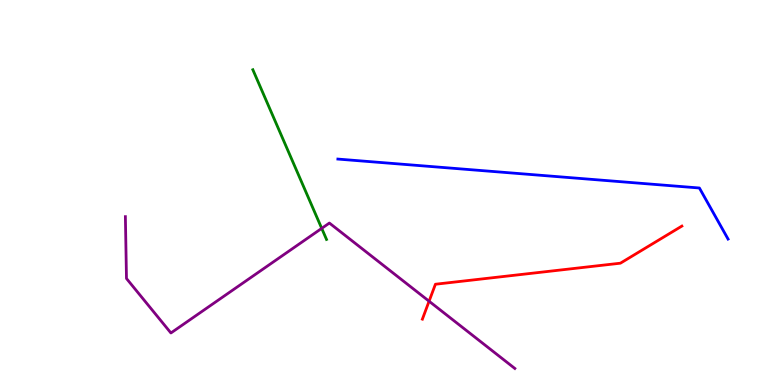[{'lines': ['blue', 'red'], 'intersections': []}, {'lines': ['green', 'red'], 'intersections': []}, {'lines': ['purple', 'red'], 'intersections': [{'x': 5.54, 'y': 2.18}]}, {'lines': ['blue', 'green'], 'intersections': []}, {'lines': ['blue', 'purple'], 'intersections': []}, {'lines': ['green', 'purple'], 'intersections': [{'x': 4.15, 'y': 4.07}]}]